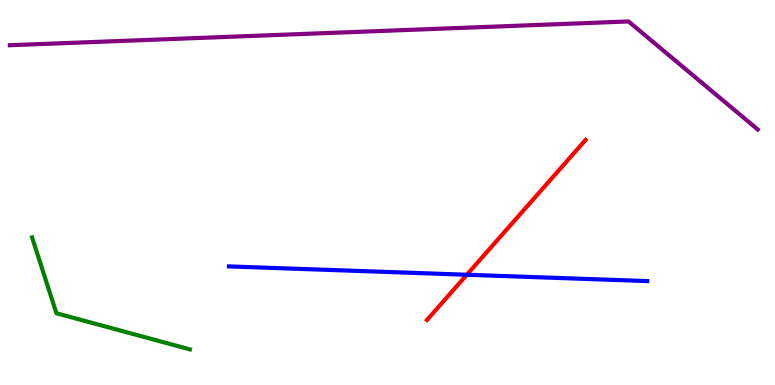[{'lines': ['blue', 'red'], 'intersections': [{'x': 6.02, 'y': 2.86}]}, {'lines': ['green', 'red'], 'intersections': []}, {'lines': ['purple', 'red'], 'intersections': []}, {'lines': ['blue', 'green'], 'intersections': []}, {'lines': ['blue', 'purple'], 'intersections': []}, {'lines': ['green', 'purple'], 'intersections': []}]